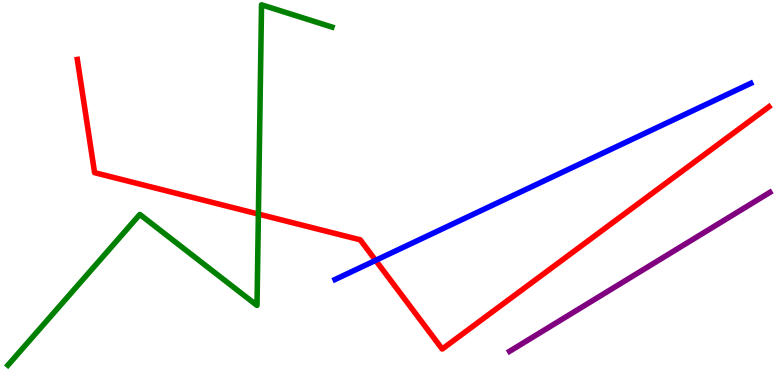[{'lines': ['blue', 'red'], 'intersections': [{'x': 4.85, 'y': 3.24}]}, {'lines': ['green', 'red'], 'intersections': [{'x': 3.33, 'y': 4.44}]}, {'lines': ['purple', 'red'], 'intersections': []}, {'lines': ['blue', 'green'], 'intersections': []}, {'lines': ['blue', 'purple'], 'intersections': []}, {'lines': ['green', 'purple'], 'intersections': []}]